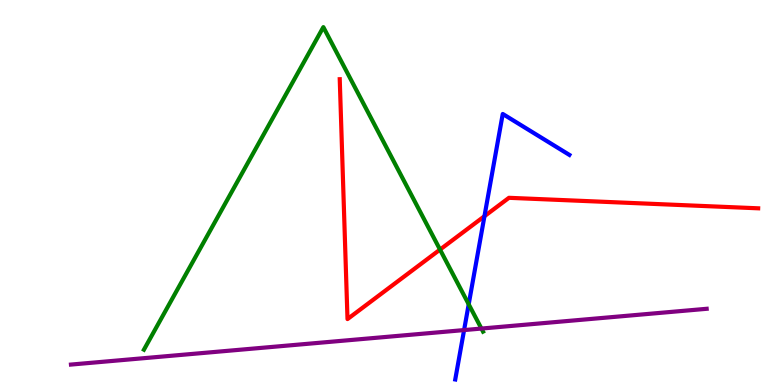[{'lines': ['blue', 'red'], 'intersections': [{'x': 6.25, 'y': 4.38}]}, {'lines': ['green', 'red'], 'intersections': [{'x': 5.68, 'y': 3.52}]}, {'lines': ['purple', 'red'], 'intersections': []}, {'lines': ['blue', 'green'], 'intersections': [{'x': 6.05, 'y': 2.1}]}, {'lines': ['blue', 'purple'], 'intersections': [{'x': 5.99, 'y': 1.43}]}, {'lines': ['green', 'purple'], 'intersections': [{'x': 6.21, 'y': 1.47}]}]